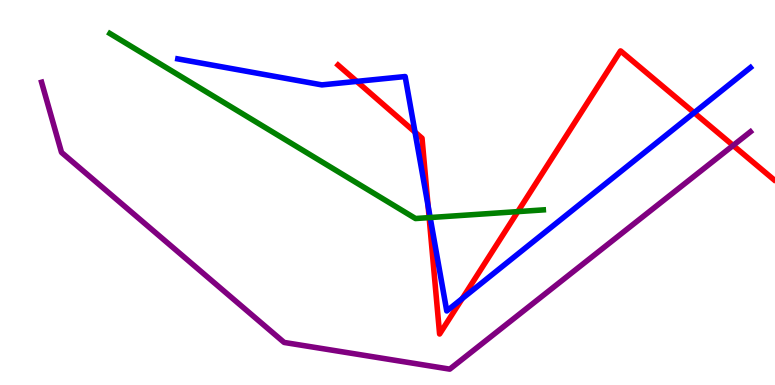[{'lines': ['blue', 'red'], 'intersections': [{'x': 4.6, 'y': 7.89}, {'x': 5.35, 'y': 6.57}, {'x': 5.52, 'y': 4.65}, {'x': 5.96, 'y': 2.25}, {'x': 8.96, 'y': 7.07}]}, {'lines': ['green', 'red'], 'intersections': [{'x': 5.54, 'y': 4.35}, {'x': 6.68, 'y': 4.5}]}, {'lines': ['purple', 'red'], 'intersections': [{'x': 9.46, 'y': 6.22}]}, {'lines': ['blue', 'green'], 'intersections': [{'x': 5.55, 'y': 4.35}]}, {'lines': ['blue', 'purple'], 'intersections': []}, {'lines': ['green', 'purple'], 'intersections': []}]